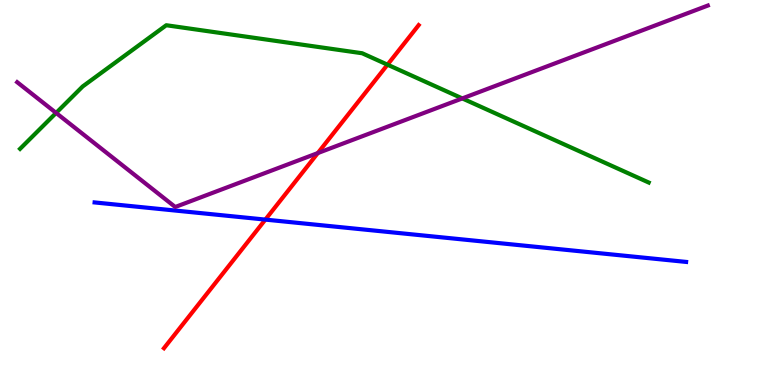[{'lines': ['blue', 'red'], 'intersections': [{'x': 3.42, 'y': 4.3}]}, {'lines': ['green', 'red'], 'intersections': [{'x': 5.0, 'y': 8.32}]}, {'lines': ['purple', 'red'], 'intersections': [{'x': 4.1, 'y': 6.02}]}, {'lines': ['blue', 'green'], 'intersections': []}, {'lines': ['blue', 'purple'], 'intersections': []}, {'lines': ['green', 'purple'], 'intersections': [{'x': 0.724, 'y': 7.07}, {'x': 5.97, 'y': 7.44}]}]